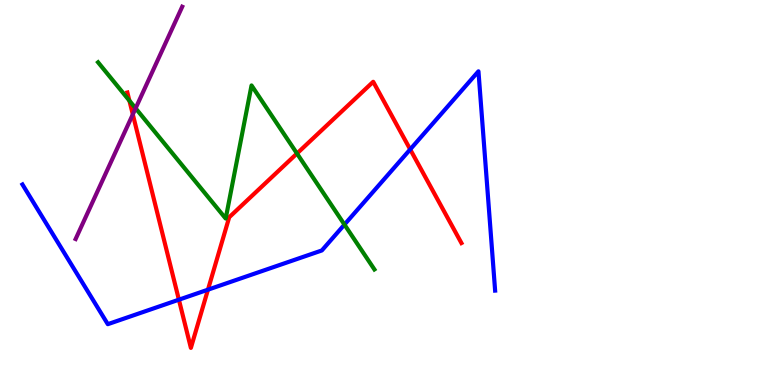[{'lines': ['blue', 'red'], 'intersections': [{'x': 2.31, 'y': 2.22}, {'x': 2.68, 'y': 2.48}, {'x': 5.29, 'y': 6.12}]}, {'lines': ['green', 'red'], 'intersections': [{'x': 1.67, 'y': 7.39}, {'x': 3.83, 'y': 6.01}]}, {'lines': ['purple', 'red'], 'intersections': [{'x': 1.71, 'y': 7.03}]}, {'lines': ['blue', 'green'], 'intersections': [{'x': 4.44, 'y': 4.17}]}, {'lines': ['blue', 'purple'], 'intersections': []}, {'lines': ['green', 'purple'], 'intersections': [{'x': 1.75, 'y': 7.19}]}]